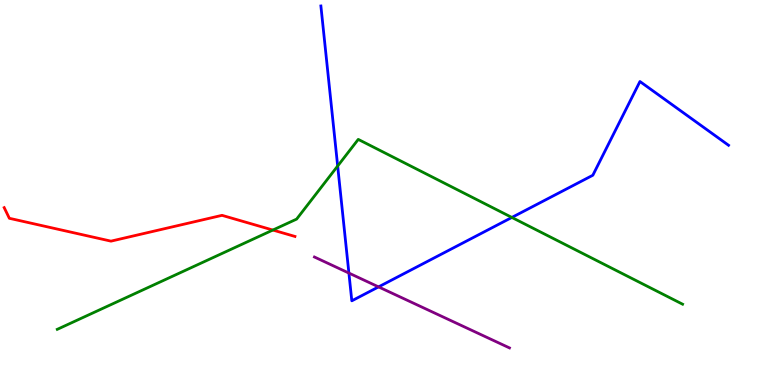[{'lines': ['blue', 'red'], 'intersections': []}, {'lines': ['green', 'red'], 'intersections': [{'x': 3.52, 'y': 4.02}]}, {'lines': ['purple', 'red'], 'intersections': []}, {'lines': ['blue', 'green'], 'intersections': [{'x': 4.36, 'y': 5.69}, {'x': 6.6, 'y': 4.35}]}, {'lines': ['blue', 'purple'], 'intersections': [{'x': 4.5, 'y': 2.91}, {'x': 4.88, 'y': 2.55}]}, {'lines': ['green', 'purple'], 'intersections': []}]